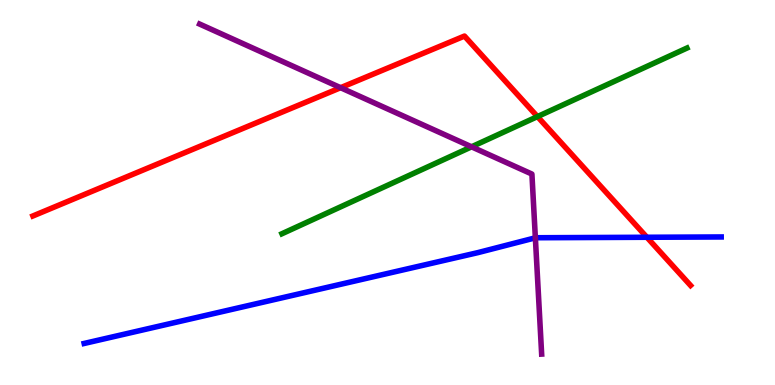[{'lines': ['blue', 'red'], 'intersections': [{'x': 8.35, 'y': 3.84}]}, {'lines': ['green', 'red'], 'intersections': [{'x': 6.94, 'y': 6.97}]}, {'lines': ['purple', 'red'], 'intersections': [{'x': 4.39, 'y': 7.72}]}, {'lines': ['blue', 'green'], 'intersections': []}, {'lines': ['blue', 'purple'], 'intersections': [{'x': 6.91, 'y': 3.82}]}, {'lines': ['green', 'purple'], 'intersections': [{'x': 6.08, 'y': 6.19}]}]